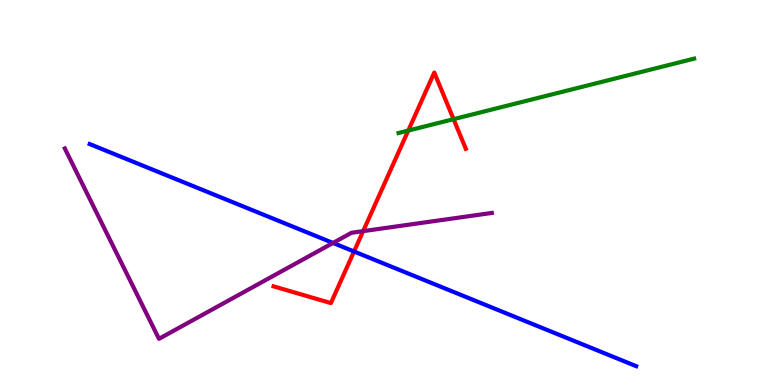[{'lines': ['blue', 'red'], 'intersections': [{'x': 4.57, 'y': 3.47}]}, {'lines': ['green', 'red'], 'intersections': [{'x': 5.27, 'y': 6.61}, {'x': 5.85, 'y': 6.9}]}, {'lines': ['purple', 'red'], 'intersections': [{'x': 4.69, 'y': 4.0}]}, {'lines': ['blue', 'green'], 'intersections': []}, {'lines': ['blue', 'purple'], 'intersections': [{'x': 4.3, 'y': 3.69}]}, {'lines': ['green', 'purple'], 'intersections': []}]